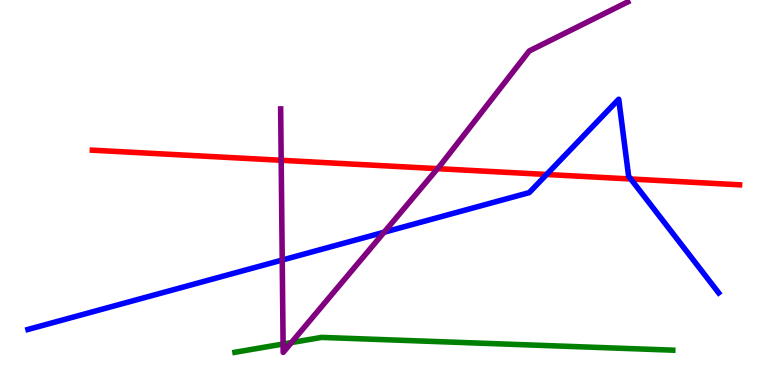[{'lines': ['blue', 'red'], 'intersections': [{'x': 7.05, 'y': 5.47}, {'x': 8.14, 'y': 5.35}]}, {'lines': ['green', 'red'], 'intersections': []}, {'lines': ['purple', 'red'], 'intersections': [{'x': 3.63, 'y': 5.84}, {'x': 5.65, 'y': 5.62}]}, {'lines': ['blue', 'green'], 'intersections': []}, {'lines': ['blue', 'purple'], 'intersections': [{'x': 3.64, 'y': 3.25}, {'x': 4.96, 'y': 3.97}]}, {'lines': ['green', 'purple'], 'intersections': [{'x': 3.65, 'y': 1.06}, {'x': 3.76, 'y': 1.1}]}]